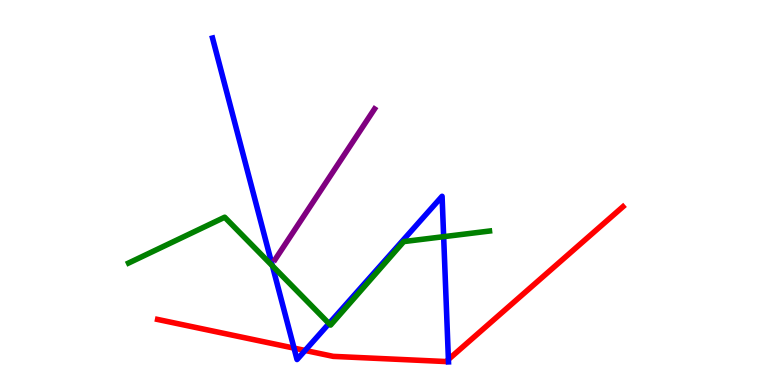[{'lines': ['blue', 'red'], 'intersections': [{'x': 3.79, 'y': 0.958}, {'x': 3.94, 'y': 0.897}, {'x': 5.79, 'y': 0.663}]}, {'lines': ['green', 'red'], 'intersections': []}, {'lines': ['purple', 'red'], 'intersections': []}, {'lines': ['blue', 'green'], 'intersections': [{'x': 3.51, 'y': 3.09}, {'x': 4.25, 'y': 1.6}, {'x': 5.72, 'y': 3.85}]}, {'lines': ['blue', 'purple'], 'intersections': []}, {'lines': ['green', 'purple'], 'intersections': []}]